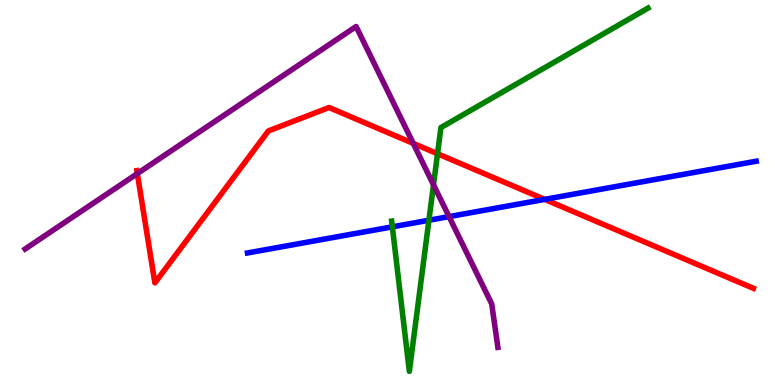[{'lines': ['blue', 'red'], 'intersections': [{'x': 7.03, 'y': 4.82}]}, {'lines': ['green', 'red'], 'intersections': [{'x': 5.65, 'y': 6.01}]}, {'lines': ['purple', 'red'], 'intersections': [{'x': 1.77, 'y': 5.49}, {'x': 5.33, 'y': 6.28}]}, {'lines': ['blue', 'green'], 'intersections': [{'x': 5.06, 'y': 4.11}, {'x': 5.53, 'y': 4.28}]}, {'lines': ['blue', 'purple'], 'intersections': [{'x': 5.79, 'y': 4.37}]}, {'lines': ['green', 'purple'], 'intersections': [{'x': 5.59, 'y': 5.2}]}]